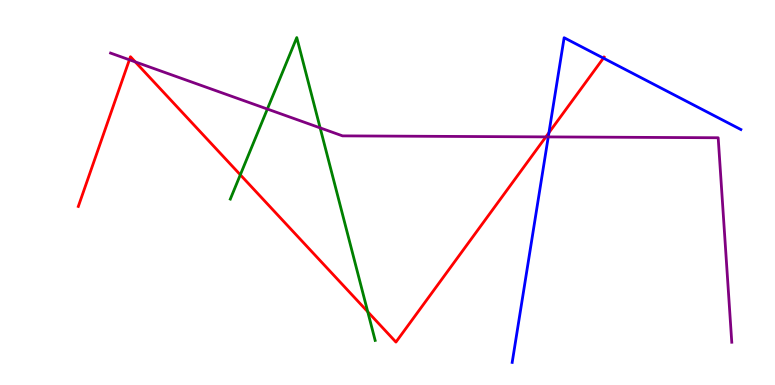[{'lines': ['blue', 'red'], 'intersections': [{'x': 7.08, 'y': 6.55}, {'x': 7.79, 'y': 8.49}]}, {'lines': ['green', 'red'], 'intersections': [{'x': 3.1, 'y': 5.46}, {'x': 4.75, 'y': 1.9}]}, {'lines': ['purple', 'red'], 'intersections': [{'x': 1.67, 'y': 8.45}, {'x': 1.75, 'y': 8.39}, {'x': 7.04, 'y': 6.44}]}, {'lines': ['blue', 'green'], 'intersections': []}, {'lines': ['blue', 'purple'], 'intersections': [{'x': 7.07, 'y': 6.44}]}, {'lines': ['green', 'purple'], 'intersections': [{'x': 3.45, 'y': 7.17}, {'x': 4.13, 'y': 6.68}]}]